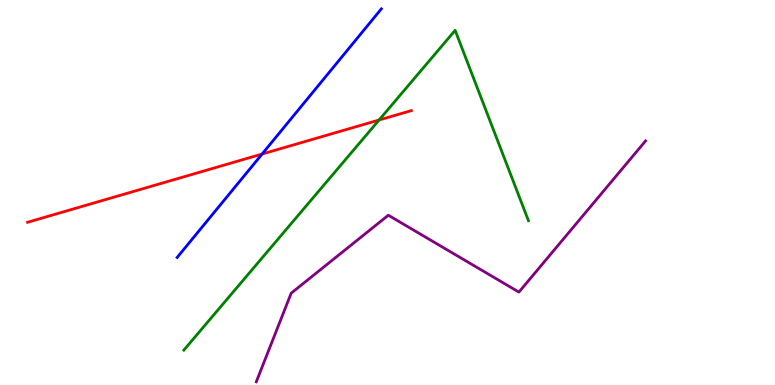[{'lines': ['blue', 'red'], 'intersections': [{'x': 3.38, 'y': 6.0}]}, {'lines': ['green', 'red'], 'intersections': [{'x': 4.89, 'y': 6.88}]}, {'lines': ['purple', 'red'], 'intersections': []}, {'lines': ['blue', 'green'], 'intersections': []}, {'lines': ['blue', 'purple'], 'intersections': []}, {'lines': ['green', 'purple'], 'intersections': []}]